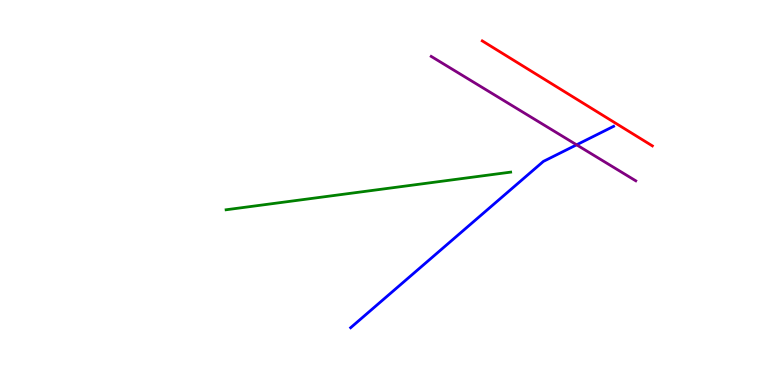[{'lines': ['blue', 'red'], 'intersections': []}, {'lines': ['green', 'red'], 'intersections': []}, {'lines': ['purple', 'red'], 'intersections': []}, {'lines': ['blue', 'green'], 'intersections': []}, {'lines': ['blue', 'purple'], 'intersections': [{'x': 7.44, 'y': 6.24}]}, {'lines': ['green', 'purple'], 'intersections': []}]